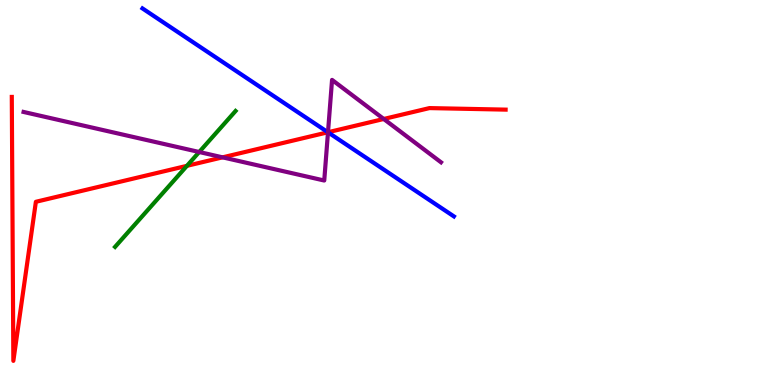[{'lines': ['blue', 'red'], 'intersections': [{'x': 4.23, 'y': 6.56}]}, {'lines': ['green', 'red'], 'intersections': [{'x': 2.41, 'y': 5.69}]}, {'lines': ['purple', 'red'], 'intersections': [{'x': 2.87, 'y': 5.91}, {'x': 4.23, 'y': 6.56}, {'x': 4.95, 'y': 6.91}]}, {'lines': ['blue', 'green'], 'intersections': []}, {'lines': ['blue', 'purple'], 'intersections': [{'x': 4.23, 'y': 6.56}]}, {'lines': ['green', 'purple'], 'intersections': [{'x': 2.57, 'y': 6.05}]}]